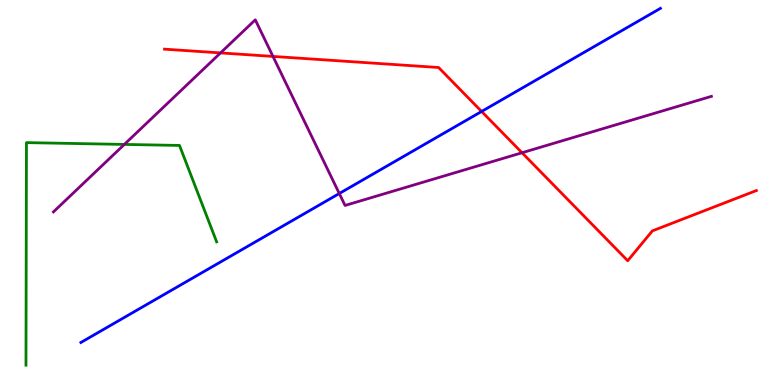[{'lines': ['blue', 'red'], 'intersections': [{'x': 6.21, 'y': 7.1}]}, {'lines': ['green', 'red'], 'intersections': []}, {'lines': ['purple', 'red'], 'intersections': [{'x': 2.85, 'y': 8.63}, {'x': 3.52, 'y': 8.53}, {'x': 6.74, 'y': 6.03}]}, {'lines': ['blue', 'green'], 'intersections': []}, {'lines': ['blue', 'purple'], 'intersections': [{'x': 4.38, 'y': 4.97}]}, {'lines': ['green', 'purple'], 'intersections': [{'x': 1.6, 'y': 6.25}]}]